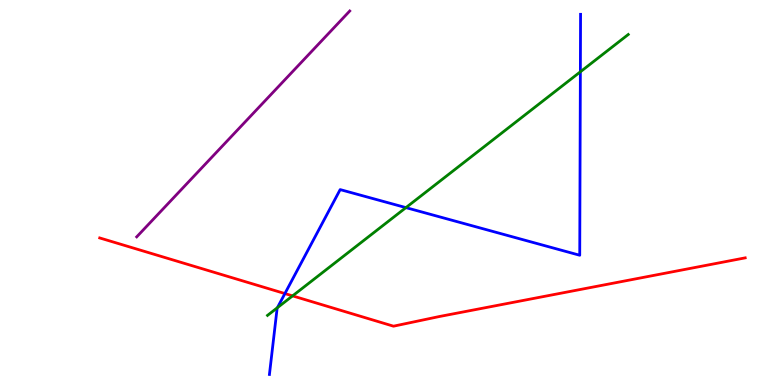[{'lines': ['blue', 'red'], 'intersections': [{'x': 3.68, 'y': 2.37}]}, {'lines': ['green', 'red'], 'intersections': [{'x': 3.78, 'y': 2.31}]}, {'lines': ['purple', 'red'], 'intersections': []}, {'lines': ['blue', 'green'], 'intersections': [{'x': 3.58, 'y': 2.01}, {'x': 5.24, 'y': 4.61}, {'x': 7.49, 'y': 8.14}]}, {'lines': ['blue', 'purple'], 'intersections': []}, {'lines': ['green', 'purple'], 'intersections': []}]